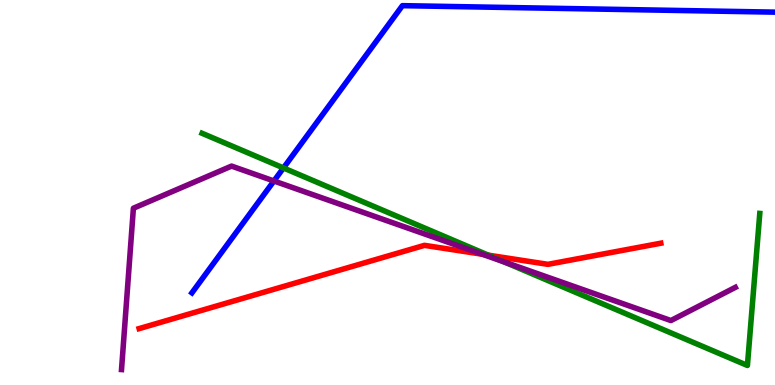[{'lines': ['blue', 'red'], 'intersections': []}, {'lines': ['green', 'red'], 'intersections': [{'x': 6.3, 'y': 3.37}]}, {'lines': ['purple', 'red'], 'intersections': [{'x': 6.22, 'y': 3.4}]}, {'lines': ['blue', 'green'], 'intersections': [{'x': 3.66, 'y': 5.64}]}, {'lines': ['blue', 'purple'], 'intersections': [{'x': 3.53, 'y': 5.3}]}, {'lines': ['green', 'purple'], 'intersections': [{'x': 6.51, 'y': 3.19}]}]